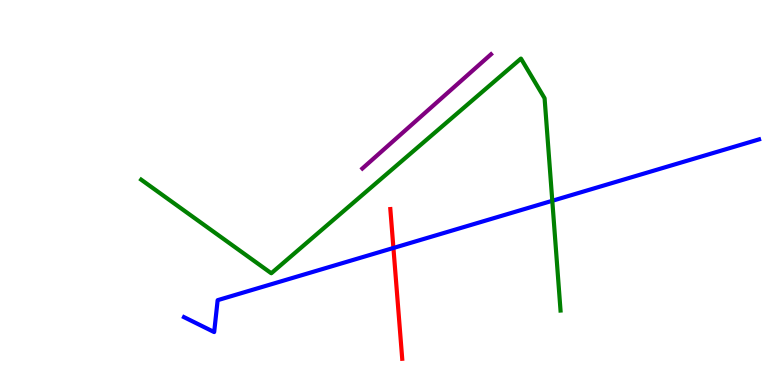[{'lines': ['blue', 'red'], 'intersections': [{'x': 5.08, 'y': 3.56}]}, {'lines': ['green', 'red'], 'intersections': []}, {'lines': ['purple', 'red'], 'intersections': []}, {'lines': ['blue', 'green'], 'intersections': [{'x': 7.13, 'y': 4.78}]}, {'lines': ['blue', 'purple'], 'intersections': []}, {'lines': ['green', 'purple'], 'intersections': []}]